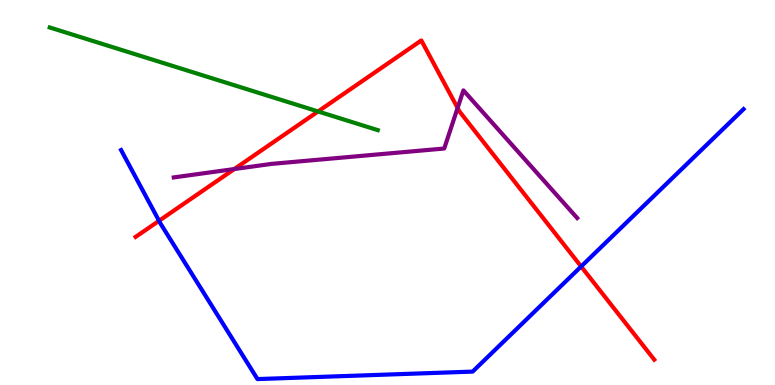[{'lines': ['blue', 'red'], 'intersections': [{'x': 2.05, 'y': 4.26}, {'x': 7.5, 'y': 3.08}]}, {'lines': ['green', 'red'], 'intersections': [{'x': 4.1, 'y': 7.11}]}, {'lines': ['purple', 'red'], 'intersections': [{'x': 3.02, 'y': 5.61}, {'x': 5.9, 'y': 7.2}]}, {'lines': ['blue', 'green'], 'intersections': []}, {'lines': ['blue', 'purple'], 'intersections': []}, {'lines': ['green', 'purple'], 'intersections': []}]